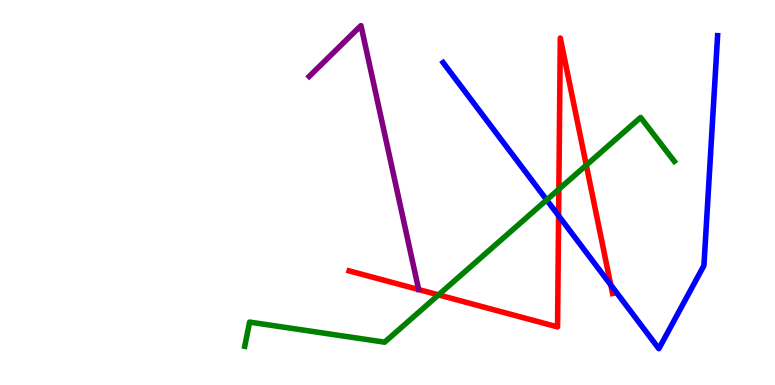[{'lines': ['blue', 'red'], 'intersections': [{'x': 7.21, 'y': 4.4}, {'x': 7.88, 'y': 2.6}]}, {'lines': ['green', 'red'], 'intersections': [{'x': 5.66, 'y': 2.34}, {'x': 7.21, 'y': 5.08}, {'x': 7.57, 'y': 5.71}]}, {'lines': ['purple', 'red'], 'intersections': []}, {'lines': ['blue', 'green'], 'intersections': [{'x': 7.05, 'y': 4.81}]}, {'lines': ['blue', 'purple'], 'intersections': []}, {'lines': ['green', 'purple'], 'intersections': []}]